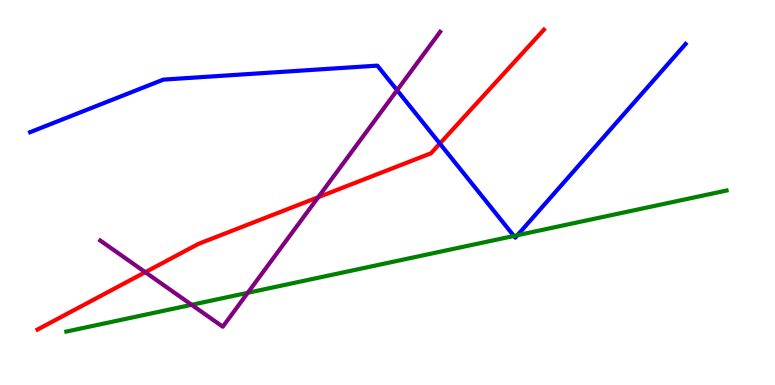[{'lines': ['blue', 'red'], 'intersections': [{'x': 5.68, 'y': 6.27}]}, {'lines': ['green', 'red'], 'intersections': []}, {'lines': ['purple', 'red'], 'intersections': [{'x': 1.87, 'y': 2.93}, {'x': 4.11, 'y': 4.88}]}, {'lines': ['blue', 'green'], 'intersections': [{'x': 6.63, 'y': 3.87}, {'x': 6.68, 'y': 3.89}]}, {'lines': ['blue', 'purple'], 'intersections': [{'x': 5.12, 'y': 7.66}]}, {'lines': ['green', 'purple'], 'intersections': [{'x': 2.47, 'y': 2.08}, {'x': 3.2, 'y': 2.39}]}]